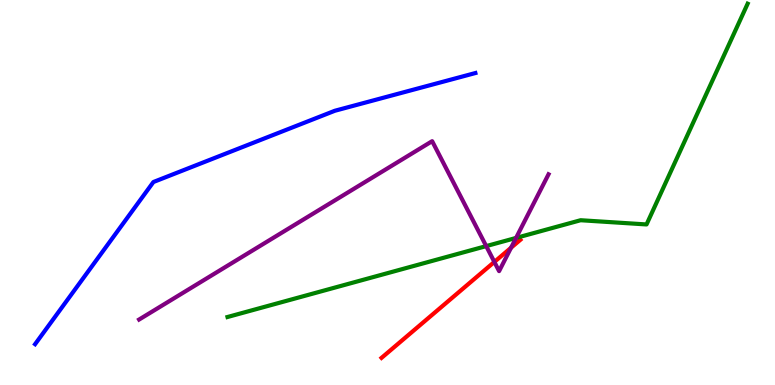[{'lines': ['blue', 'red'], 'intersections': []}, {'lines': ['green', 'red'], 'intersections': []}, {'lines': ['purple', 'red'], 'intersections': [{'x': 6.38, 'y': 3.2}, {'x': 6.59, 'y': 3.57}]}, {'lines': ['blue', 'green'], 'intersections': []}, {'lines': ['blue', 'purple'], 'intersections': []}, {'lines': ['green', 'purple'], 'intersections': [{'x': 6.27, 'y': 3.61}, {'x': 6.66, 'y': 3.82}]}]